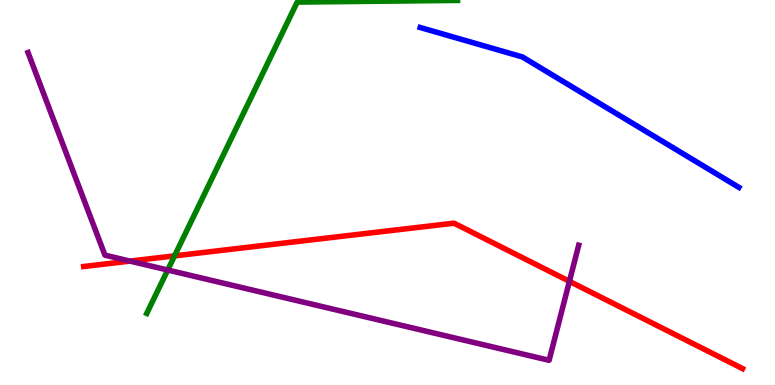[{'lines': ['blue', 'red'], 'intersections': []}, {'lines': ['green', 'red'], 'intersections': [{'x': 2.25, 'y': 3.35}]}, {'lines': ['purple', 'red'], 'intersections': [{'x': 1.68, 'y': 3.22}, {'x': 7.35, 'y': 2.69}]}, {'lines': ['blue', 'green'], 'intersections': []}, {'lines': ['blue', 'purple'], 'intersections': []}, {'lines': ['green', 'purple'], 'intersections': [{'x': 2.16, 'y': 2.99}]}]